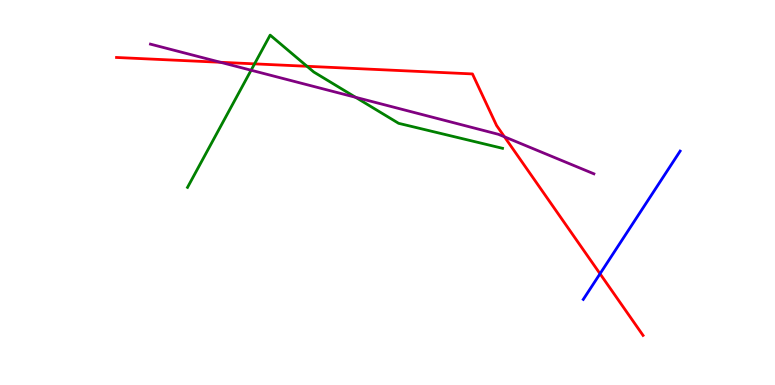[{'lines': ['blue', 'red'], 'intersections': [{'x': 7.74, 'y': 2.89}]}, {'lines': ['green', 'red'], 'intersections': [{'x': 3.28, 'y': 8.34}, {'x': 3.96, 'y': 8.28}]}, {'lines': ['purple', 'red'], 'intersections': [{'x': 2.84, 'y': 8.38}, {'x': 6.51, 'y': 6.45}]}, {'lines': ['blue', 'green'], 'intersections': []}, {'lines': ['blue', 'purple'], 'intersections': []}, {'lines': ['green', 'purple'], 'intersections': [{'x': 3.24, 'y': 8.18}, {'x': 4.59, 'y': 7.47}]}]